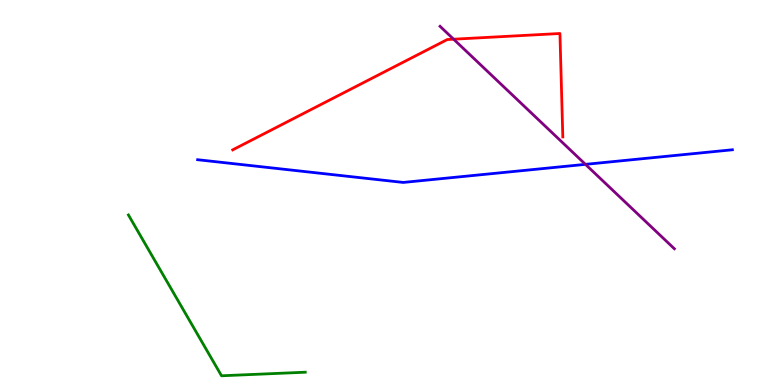[{'lines': ['blue', 'red'], 'intersections': []}, {'lines': ['green', 'red'], 'intersections': []}, {'lines': ['purple', 'red'], 'intersections': [{'x': 5.85, 'y': 8.98}]}, {'lines': ['blue', 'green'], 'intersections': []}, {'lines': ['blue', 'purple'], 'intersections': [{'x': 7.55, 'y': 5.73}]}, {'lines': ['green', 'purple'], 'intersections': []}]